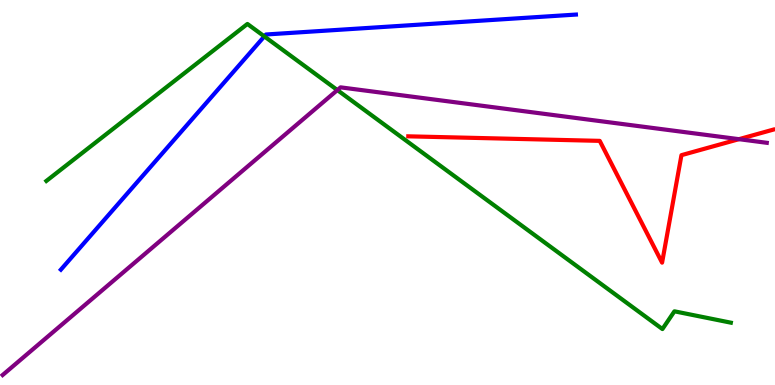[{'lines': ['blue', 'red'], 'intersections': []}, {'lines': ['green', 'red'], 'intersections': []}, {'lines': ['purple', 'red'], 'intersections': [{'x': 9.53, 'y': 6.39}]}, {'lines': ['blue', 'green'], 'intersections': [{'x': 3.41, 'y': 9.05}]}, {'lines': ['blue', 'purple'], 'intersections': []}, {'lines': ['green', 'purple'], 'intersections': [{'x': 4.35, 'y': 7.66}]}]